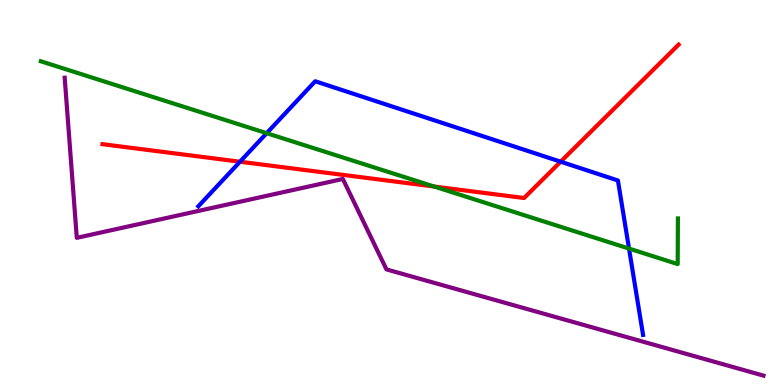[{'lines': ['blue', 'red'], 'intersections': [{'x': 3.1, 'y': 5.8}, {'x': 7.23, 'y': 5.8}]}, {'lines': ['green', 'red'], 'intersections': [{'x': 5.6, 'y': 5.16}]}, {'lines': ['purple', 'red'], 'intersections': []}, {'lines': ['blue', 'green'], 'intersections': [{'x': 3.44, 'y': 6.54}, {'x': 8.12, 'y': 3.54}]}, {'lines': ['blue', 'purple'], 'intersections': []}, {'lines': ['green', 'purple'], 'intersections': []}]